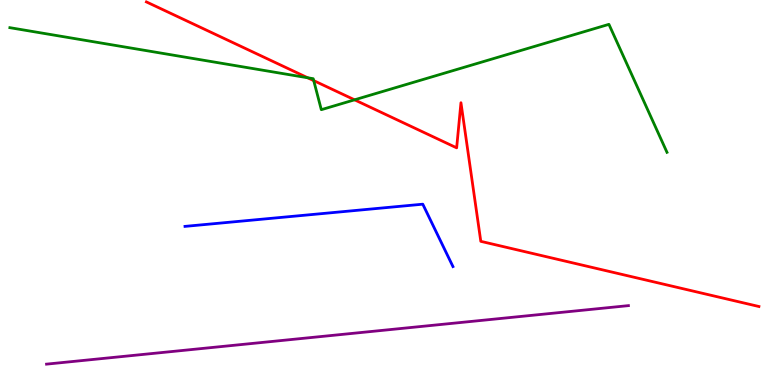[{'lines': ['blue', 'red'], 'intersections': []}, {'lines': ['green', 'red'], 'intersections': [{'x': 3.97, 'y': 7.98}, {'x': 4.05, 'y': 7.91}, {'x': 4.57, 'y': 7.41}]}, {'lines': ['purple', 'red'], 'intersections': []}, {'lines': ['blue', 'green'], 'intersections': []}, {'lines': ['blue', 'purple'], 'intersections': []}, {'lines': ['green', 'purple'], 'intersections': []}]